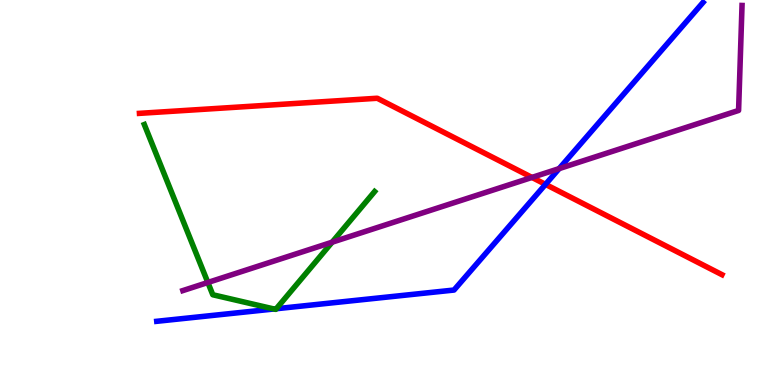[{'lines': ['blue', 'red'], 'intersections': [{'x': 7.04, 'y': 5.21}]}, {'lines': ['green', 'red'], 'intersections': []}, {'lines': ['purple', 'red'], 'intersections': [{'x': 6.86, 'y': 5.39}]}, {'lines': ['blue', 'green'], 'intersections': [{'x': 3.53, 'y': 1.97}, {'x': 3.56, 'y': 1.98}]}, {'lines': ['blue', 'purple'], 'intersections': [{'x': 7.21, 'y': 5.62}]}, {'lines': ['green', 'purple'], 'intersections': [{'x': 2.68, 'y': 2.66}, {'x': 4.29, 'y': 3.71}]}]